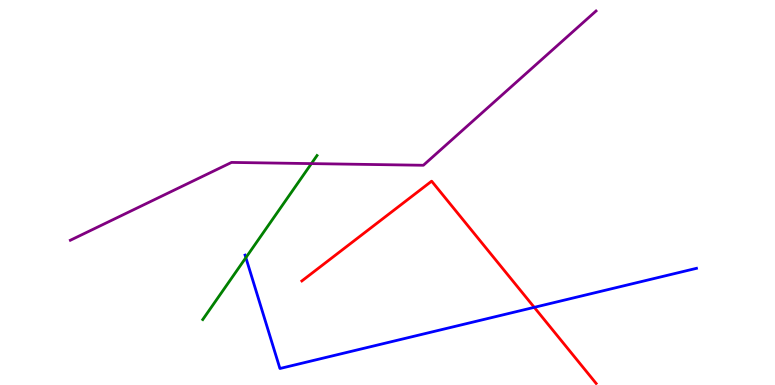[{'lines': ['blue', 'red'], 'intersections': [{'x': 6.89, 'y': 2.02}]}, {'lines': ['green', 'red'], 'intersections': []}, {'lines': ['purple', 'red'], 'intersections': []}, {'lines': ['blue', 'green'], 'intersections': [{'x': 3.17, 'y': 3.31}]}, {'lines': ['blue', 'purple'], 'intersections': []}, {'lines': ['green', 'purple'], 'intersections': [{'x': 4.02, 'y': 5.75}]}]